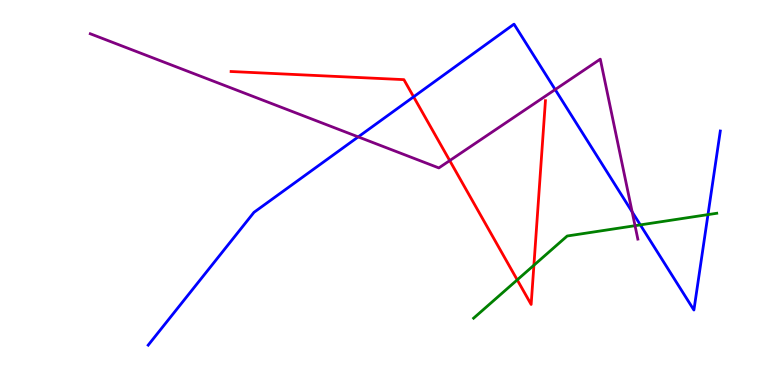[{'lines': ['blue', 'red'], 'intersections': [{'x': 5.34, 'y': 7.49}]}, {'lines': ['green', 'red'], 'intersections': [{'x': 6.67, 'y': 2.73}, {'x': 6.89, 'y': 3.11}]}, {'lines': ['purple', 'red'], 'intersections': [{'x': 5.8, 'y': 5.83}]}, {'lines': ['blue', 'green'], 'intersections': [{'x': 8.26, 'y': 4.16}, {'x': 9.14, 'y': 4.43}]}, {'lines': ['blue', 'purple'], 'intersections': [{'x': 4.62, 'y': 6.44}, {'x': 7.16, 'y': 7.67}, {'x': 8.16, 'y': 4.5}]}, {'lines': ['green', 'purple'], 'intersections': [{'x': 8.19, 'y': 4.14}]}]